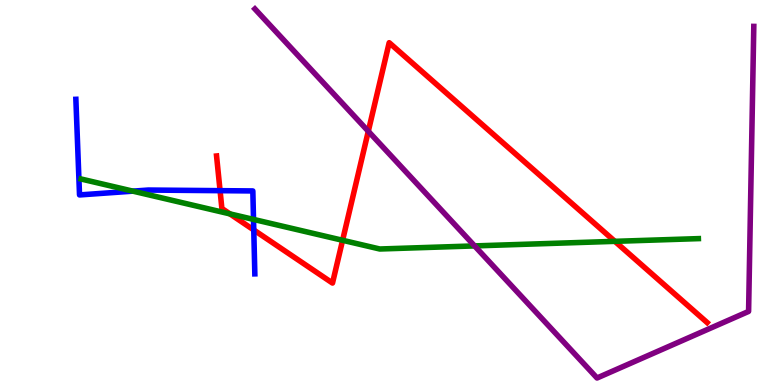[{'lines': ['blue', 'red'], 'intersections': [{'x': 2.84, 'y': 5.05}, {'x': 3.27, 'y': 4.03}]}, {'lines': ['green', 'red'], 'intersections': [{'x': 2.97, 'y': 4.44}, {'x': 4.42, 'y': 3.76}, {'x': 7.93, 'y': 3.73}]}, {'lines': ['purple', 'red'], 'intersections': [{'x': 4.75, 'y': 6.59}]}, {'lines': ['blue', 'green'], 'intersections': [{'x': 1.71, 'y': 5.04}, {'x': 3.27, 'y': 4.3}]}, {'lines': ['blue', 'purple'], 'intersections': []}, {'lines': ['green', 'purple'], 'intersections': [{'x': 6.12, 'y': 3.61}]}]